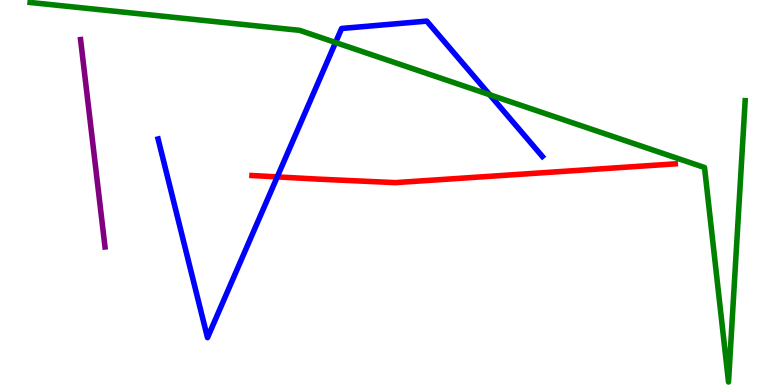[{'lines': ['blue', 'red'], 'intersections': [{'x': 3.58, 'y': 5.41}]}, {'lines': ['green', 'red'], 'intersections': []}, {'lines': ['purple', 'red'], 'intersections': []}, {'lines': ['blue', 'green'], 'intersections': [{'x': 4.33, 'y': 8.9}, {'x': 6.32, 'y': 7.54}]}, {'lines': ['blue', 'purple'], 'intersections': []}, {'lines': ['green', 'purple'], 'intersections': []}]